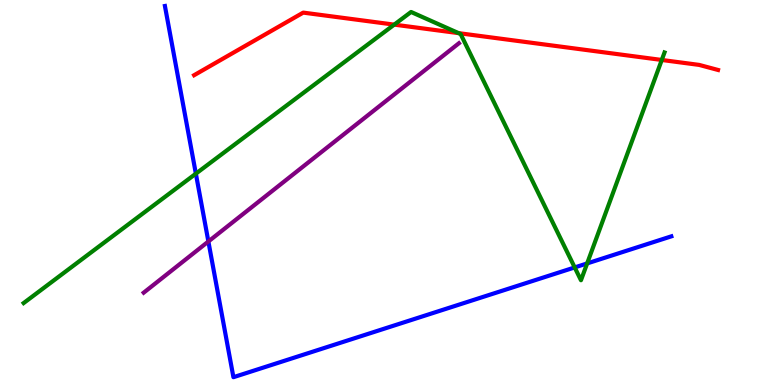[{'lines': ['blue', 'red'], 'intersections': []}, {'lines': ['green', 'red'], 'intersections': [{'x': 5.09, 'y': 9.36}, {'x': 5.92, 'y': 9.14}, {'x': 8.54, 'y': 8.44}]}, {'lines': ['purple', 'red'], 'intersections': []}, {'lines': ['blue', 'green'], 'intersections': [{'x': 2.53, 'y': 5.49}, {'x': 7.42, 'y': 3.05}, {'x': 7.58, 'y': 3.16}]}, {'lines': ['blue', 'purple'], 'intersections': [{'x': 2.69, 'y': 3.73}]}, {'lines': ['green', 'purple'], 'intersections': []}]